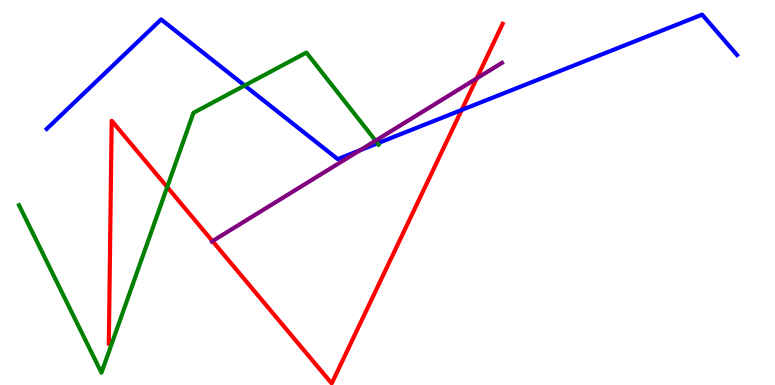[{'lines': ['blue', 'red'], 'intersections': [{'x': 5.96, 'y': 7.14}]}, {'lines': ['green', 'red'], 'intersections': [{'x': 2.16, 'y': 5.14}]}, {'lines': ['purple', 'red'], 'intersections': [{'x': 2.74, 'y': 3.74}, {'x': 6.15, 'y': 7.96}]}, {'lines': ['blue', 'green'], 'intersections': [{'x': 3.16, 'y': 7.78}, {'x': 4.87, 'y': 6.28}]}, {'lines': ['blue', 'purple'], 'intersections': [{'x': 4.64, 'y': 6.1}]}, {'lines': ['green', 'purple'], 'intersections': [{'x': 4.85, 'y': 6.35}]}]